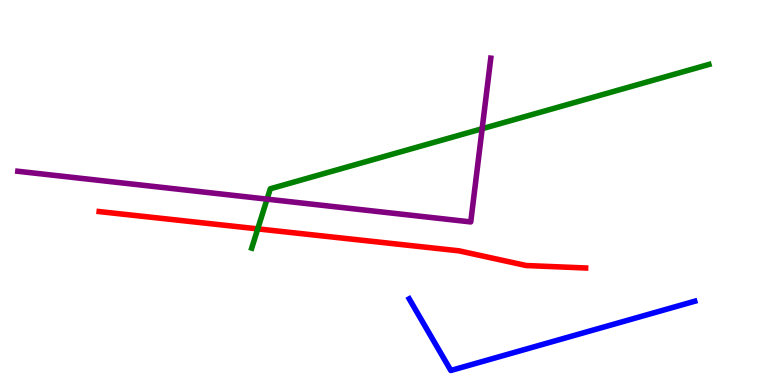[{'lines': ['blue', 'red'], 'intersections': []}, {'lines': ['green', 'red'], 'intersections': [{'x': 3.33, 'y': 4.06}]}, {'lines': ['purple', 'red'], 'intersections': []}, {'lines': ['blue', 'green'], 'intersections': []}, {'lines': ['blue', 'purple'], 'intersections': []}, {'lines': ['green', 'purple'], 'intersections': [{'x': 3.45, 'y': 4.83}, {'x': 6.22, 'y': 6.66}]}]